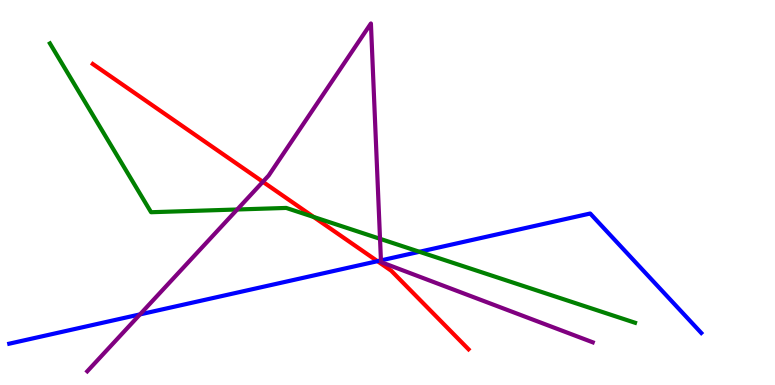[{'lines': ['blue', 'red'], 'intersections': [{'x': 4.87, 'y': 3.22}]}, {'lines': ['green', 'red'], 'intersections': [{'x': 4.05, 'y': 4.36}]}, {'lines': ['purple', 'red'], 'intersections': [{'x': 3.39, 'y': 5.28}]}, {'lines': ['blue', 'green'], 'intersections': [{'x': 5.41, 'y': 3.46}]}, {'lines': ['blue', 'purple'], 'intersections': [{'x': 1.81, 'y': 1.83}, {'x': 4.92, 'y': 3.24}]}, {'lines': ['green', 'purple'], 'intersections': [{'x': 3.06, 'y': 4.56}, {'x': 4.9, 'y': 3.8}]}]